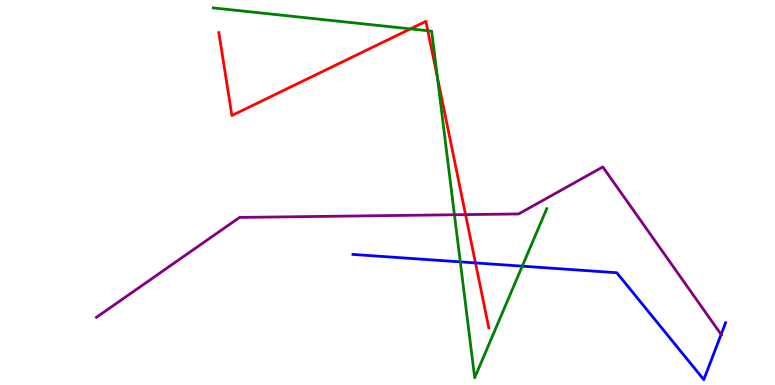[{'lines': ['blue', 'red'], 'intersections': [{'x': 6.14, 'y': 3.17}]}, {'lines': ['green', 'red'], 'intersections': [{'x': 5.3, 'y': 9.25}, {'x': 5.52, 'y': 9.2}, {'x': 5.64, 'y': 7.99}]}, {'lines': ['purple', 'red'], 'intersections': [{'x': 6.01, 'y': 4.43}]}, {'lines': ['blue', 'green'], 'intersections': [{'x': 5.94, 'y': 3.2}, {'x': 6.74, 'y': 3.09}]}, {'lines': ['blue', 'purple'], 'intersections': [{'x': 9.3, 'y': 1.31}]}, {'lines': ['green', 'purple'], 'intersections': [{'x': 5.86, 'y': 4.42}]}]